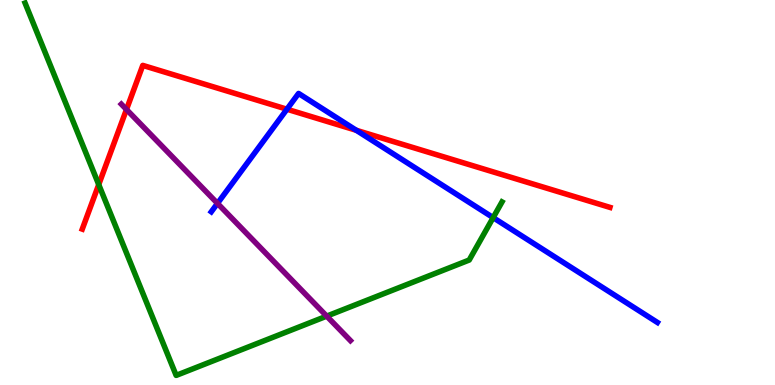[{'lines': ['blue', 'red'], 'intersections': [{'x': 3.7, 'y': 7.16}, {'x': 4.6, 'y': 6.62}]}, {'lines': ['green', 'red'], 'intersections': [{'x': 1.27, 'y': 5.21}]}, {'lines': ['purple', 'red'], 'intersections': [{'x': 1.63, 'y': 7.16}]}, {'lines': ['blue', 'green'], 'intersections': [{'x': 6.36, 'y': 4.35}]}, {'lines': ['blue', 'purple'], 'intersections': [{'x': 2.81, 'y': 4.72}]}, {'lines': ['green', 'purple'], 'intersections': [{'x': 4.22, 'y': 1.79}]}]